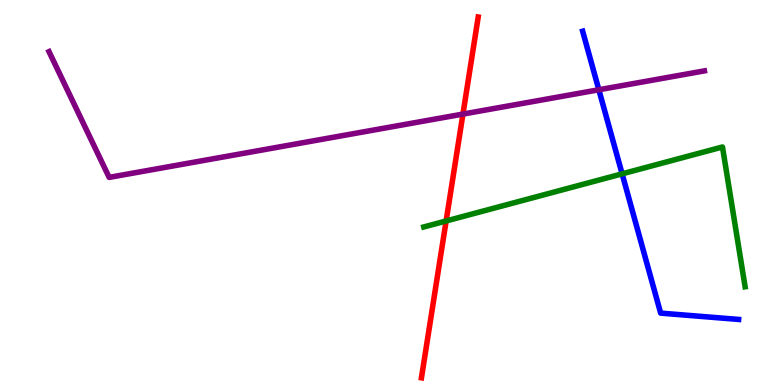[{'lines': ['blue', 'red'], 'intersections': []}, {'lines': ['green', 'red'], 'intersections': [{'x': 5.76, 'y': 4.26}]}, {'lines': ['purple', 'red'], 'intersections': [{'x': 5.97, 'y': 7.04}]}, {'lines': ['blue', 'green'], 'intersections': [{'x': 8.03, 'y': 5.48}]}, {'lines': ['blue', 'purple'], 'intersections': [{'x': 7.73, 'y': 7.67}]}, {'lines': ['green', 'purple'], 'intersections': []}]